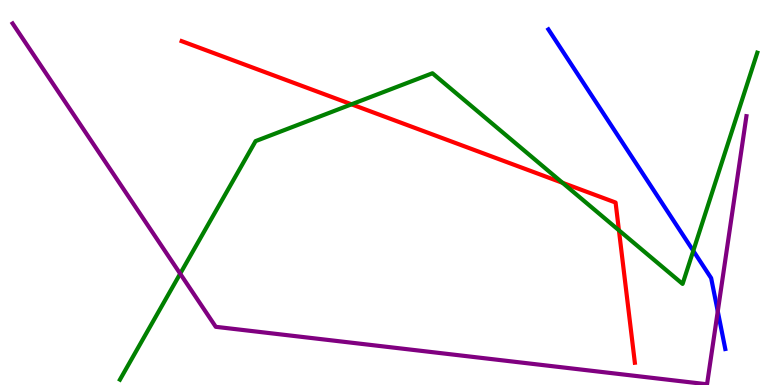[{'lines': ['blue', 'red'], 'intersections': []}, {'lines': ['green', 'red'], 'intersections': [{'x': 4.54, 'y': 7.29}, {'x': 7.26, 'y': 5.25}, {'x': 7.99, 'y': 4.02}]}, {'lines': ['purple', 'red'], 'intersections': []}, {'lines': ['blue', 'green'], 'intersections': [{'x': 8.95, 'y': 3.49}]}, {'lines': ['blue', 'purple'], 'intersections': [{'x': 9.26, 'y': 1.91}]}, {'lines': ['green', 'purple'], 'intersections': [{'x': 2.33, 'y': 2.89}]}]